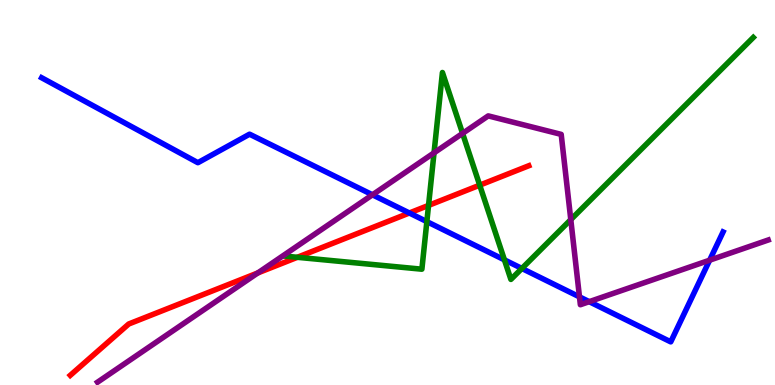[{'lines': ['blue', 'red'], 'intersections': [{'x': 5.28, 'y': 4.47}]}, {'lines': ['green', 'red'], 'intersections': [{'x': 3.84, 'y': 3.32}, {'x': 5.53, 'y': 4.66}, {'x': 6.19, 'y': 5.19}]}, {'lines': ['purple', 'red'], 'intersections': [{'x': 3.33, 'y': 2.91}]}, {'lines': ['blue', 'green'], 'intersections': [{'x': 5.51, 'y': 4.24}, {'x': 6.51, 'y': 3.25}, {'x': 6.73, 'y': 3.03}]}, {'lines': ['blue', 'purple'], 'intersections': [{'x': 4.81, 'y': 4.94}, {'x': 7.48, 'y': 2.29}, {'x': 7.6, 'y': 2.16}, {'x': 9.16, 'y': 3.24}]}, {'lines': ['green', 'purple'], 'intersections': [{'x': 5.6, 'y': 6.03}, {'x': 5.97, 'y': 6.54}, {'x': 7.37, 'y': 4.3}]}]